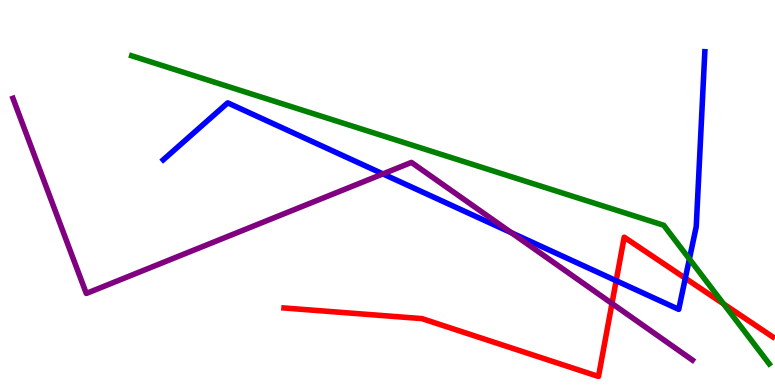[{'lines': ['blue', 'red'], 'intersections': [{'x': 7.95, 'y': 2.71}, {'x': 8.84, 'y': 2.77}]}, {'lines': ['green', 'red'], 'intersections': [{'x': 9.34, 'y': 2.11}]}, {'lines': ['purple', 'red'], 'intersections': [{'x': 7.9, 'y': 2.12}]}, {'lines': ['blue', 'green'], 'intersections': [{'x': 8.9, 'y': 3.27}]}, {'lines': ['blue', 'purple'], 'intersections': [{'x': 4.94, 'y': 5.48}, {'x': 6.6, 'y': 3.96}]}, {'lines': ['green', 'purple'], 'intersections': []}]